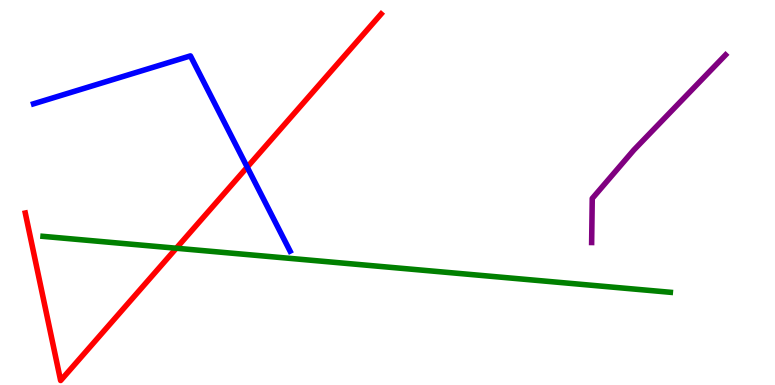[{'lines': ['blue', 'red'], 'intersections': [{'x': 3.19, 'y': 5.66}]}, {'lines': ['green', 'red'], 'intersections': [{'x': 2.27, 'y': 3.55}]}, {'lines': ['purple', 'red'], 'intersections': []}, {'lines': ['blue', 'green'], 'intersections': []}, {'lines': ['blue', 'purple'], 'intersections': []}, {'lines': ['green', 'purple'], 'intersections': []}]